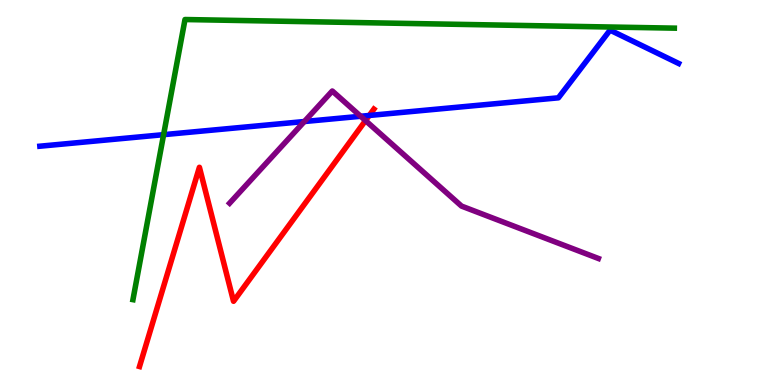[{'lines': ['blue', 'red'], 'intersections': [{'x': 4.76, 'y': 7.0}]}, {'lines': ['green', 'red'], 'intersections': []}, {'lines': ['purple', 'red'], 'intersections': [{'x': 4.72, 'y': 6.87}]}, {'lines': ['blue', 'green'], 'intersections': [{'x': 2.11, 'y': 6.5}]}, {'lines': ['blue', 'purple'], 'intersections': [{'x': 3.93, 'y': 6.84}, {'x': 4.65, 'y': 6.98}]}, {'lines': ['green', 'purple'], 'intersections': []}]